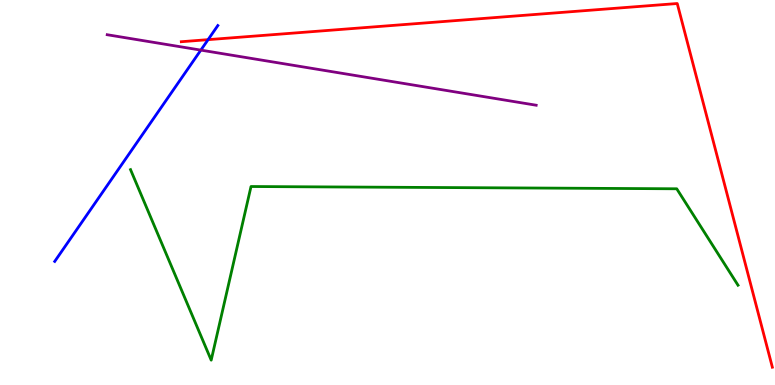[{'lines': ['blue', 'red'], 'intersections': [{'x': 2.68, 'y': 8.97}]}, {'lines': ['green', 'red'], 'intersections': []}, {'lines': ['purple', 'red'], 'intersections': []}, {'lines': ['blue', 'green'], 'intersections': []}, {'lines': ['blue', 'purple'], 'intersections': [{'x': 2.59, 'y': 8.7}]}, {'lines': ['green', 'purple'], 'intersections': []}]